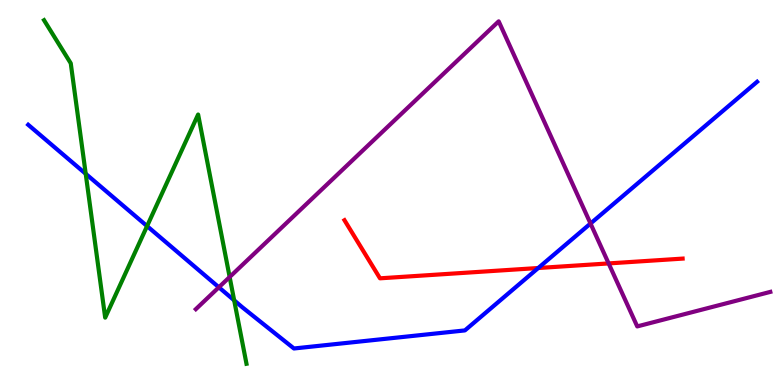[{'lines': ['blue', 'red'], 'intersections': [{'x': 6.94, 'y': 3.04}]}, {'lines': ['green', 'red'], 'intersections': []}, {'lines': ['purple', 'red'], 'intersections': [{'x': 7.85, 'y': 3.16}]}, {'lines': ['blue', 'green'], 'intersections': [{'x': 1.11, 'y': 5.49}, {'x': 1.9, 'y': 4.13}, {'x': 3.02, 'y': 2.2}]}, {'lines': ['blue', 'purple'], 'intersections': [{'x': 2.82, 'y': 2.54}, {'x': 7.62, 'y': 4.19}]}, {'lines': ['green', 'purple'], 'intersections': [{'x': 2.96, 'y': 2.8}]}]